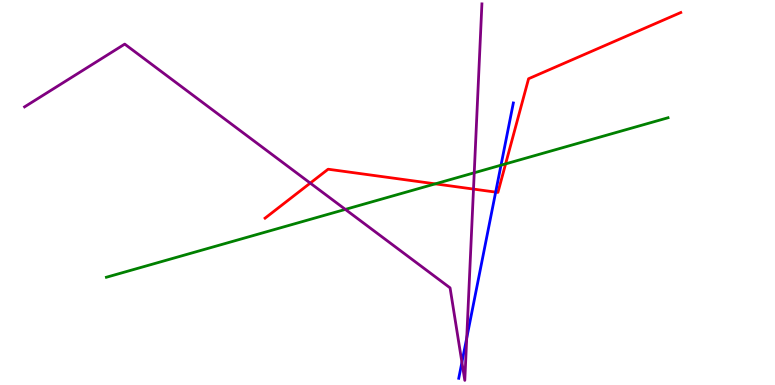[{'lines': ['blue', 'red'], 'intersections': [{'x': 6.4, 'y': 5.01}]}, {'lines': ['green', 'red'], 'intersections': [{'x': 5.62, 'y': 5.22}, {'x': 6.52, 'y': 5.74}]}, {'lines': ['purple', 'red'], 'intersections': [{'x': 4.0, 'y': 5.24}, {'x': 6.11, 'y': 5.09}]}, {'lines': ['blue', 'green'], 'intersections': [{'x': 6.46, 'y': 5.71}]}, {'lines': ['blue', 'purple'], 'intersections': [{'x': 5.96, 'y': 0.59}, {'x': 6.02, 'y': 1.22}]}, {'lines': ['green', 'purple'], 'intersections': [{'x': 4.46, 'y': 4.56}, {'x': 6.12, 'y': 5.51}]}]